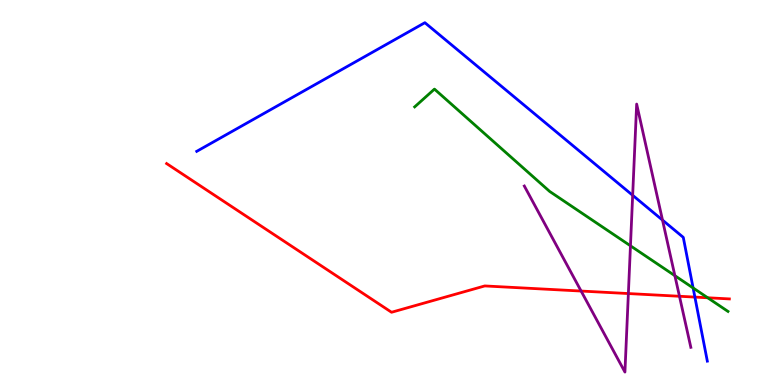[{'lines': ['blue', 'red'], 'intersections': [{'x': 8.97, 'y': 2.28}]}, {'lines': ['green', 'red'], 'intersections': [{'x': 9.13, 'y': 2.27}]}, {'lines': ['purple', 'red'], 'intersections': [{'x': 7.5, 'y': 2.44}, {'x': 8.11, 'y': 2.38}, {'x': 8.77, 'y': 2.3}]}, {'lines': ['blue', 'green'], 'intersections': [{'x': 8.94, 'y': 2.52}]}, {'lines': ['blue', 'purple'], 'intersections': [{'x': 8.16, 'y': 4.93}, {'x': 8.55, 'y': 4.28}]}, {'lines': ['green', 'purple'], 'intersections': [{'x': 8.13, 'y': 3.62}, {'x': 8.71, 'y': 2.84}]}]